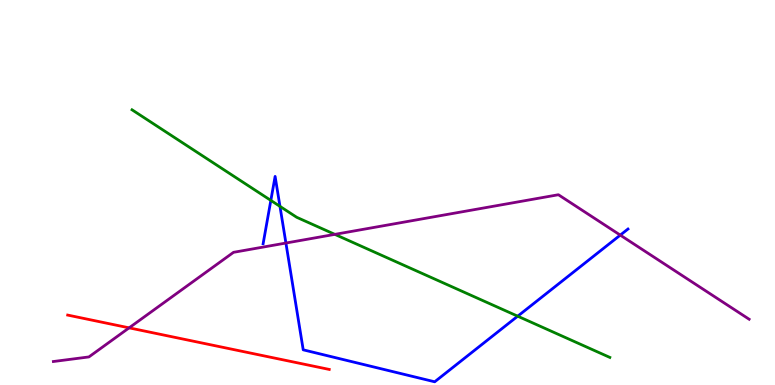[{'lines': ['blue', 'red'], 'intersections': []}, {'lines': ['green', 'red'], 'intersections': []}, {'lines': ['purple', 'red'], 'intersections': [{'x': 1.67, 'y': 1.48}]}, {'lines': ['blue', 'green'], 'intersections': [{'x': 3.49, 'y': 4.79}, {'x': 3.61, 'y': 4.64}, {'x': 6.68, 'y': 1.79}]}, {'lines': ['blue', 'purple'], 'intersections': [{'x': 3.69, 'y': 3.69}, {'x': 8.0, 'y': 3.89}]}, {'lines': ['green', 'purple'], 'intersections': [{'x': 4.32, 'y': 3.91}]}]